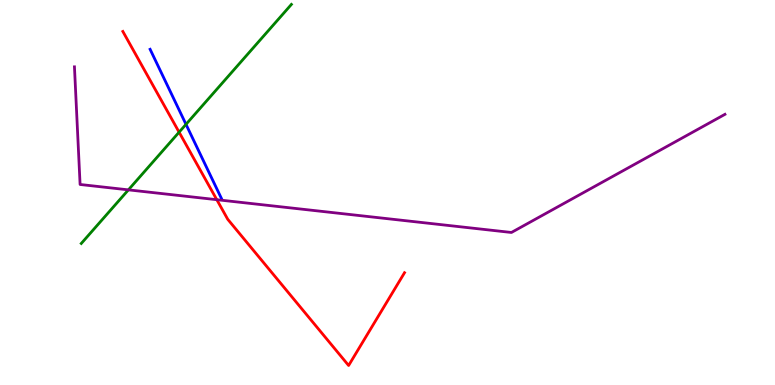[{'lines': ['blue', 'red'], 'intersections': []}, {'lines': ['green', 'red'], 'intersections': [{'x': 2.31, 'y': 6.57}]}, {'lines': ['purple', 'red'], 'intersections': [{'x': 2.8, 'y': 4.81}]}, {'lines': ['blue', 'green'], 'intersections': [{'x': 2.4, 'y': 6.77}]}, {'lines': ['blue', 'purple'], 'intersections': []}, {'lines': ['green', 'purple'], 'intersections': [{'x': 1.66, 'y': 5.07}]}]